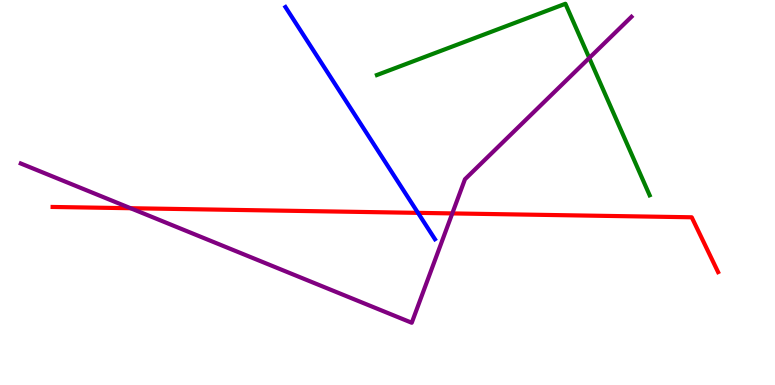[{'lines': ['blue', 'red'], 'intersections': [{'x': 5.39, 'y': 4.47}]}, {'lines': ['green', 'red'], 'intersections': []}, {'lines': ['purple', 'red'], 'intersections': [{'x': 1.68, 'y': 4.59}, {'x': 5.84, 'y': 4.46}]}, {'lines': ['blue', 'green'], 'intersections': []}, {'lines': ['blue', 'purple'], 'intersections': []}, {'lines': ['green', 'purple'], 'intersections': [{'x': 7.6, 'y': 8.49}]}]